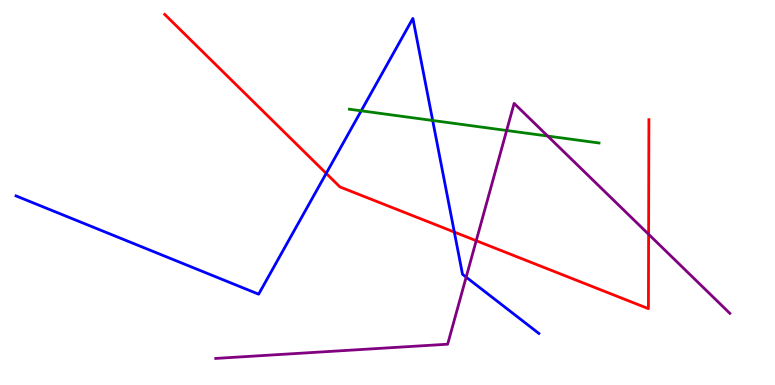[{'lines': ['blue', 'red'], 'intersections': [{'x': 4.21, 'y': 5.5}, {'x': 5.86, 'y': 3.97}]}, {'lines': ['green', 'red'], 'intersections': []}, {'lines': ['purple', 'red'], 'intersections': [{'x': 6.14, 'y': 3.75}, {'x': 8.37, 'y': 3.92}]}, {'lines': ['blue', 'green'], 'intersections': [{'x': 4.66, 'y': 7.12}, {'x': 5.58, 'y': 6.87}]}, {'lines': ['blue', 'purple'], 'intersections': [{'x': 6.01, 'y': 2.8}]}, {'lines': ['green', 'purple'], 'intersections': [{'x': 6.54, 'y': 6.61}, {'x': 7.07, 'y': 6.47}]}]